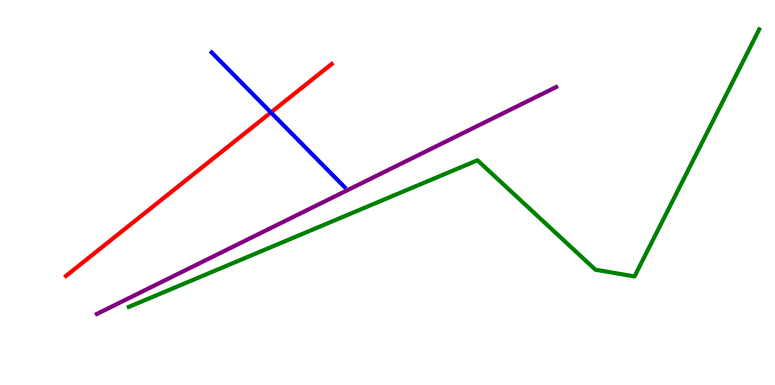[{'lines': ['blue', 'red'], 'intersections': [{'x': 3.5, 'y': 7.08}]}, {'lines': ['green', 'red'], 'intersections': []}, {'lines': ['purple', 'red'], 'intersections': []}, {'lines': ['blue', 'green'], 'intersections': []}, {'lines': ['blue', 'purple'], 'intersections': []}, {'lines': ['green', 'purple'], 'intersections': []}]